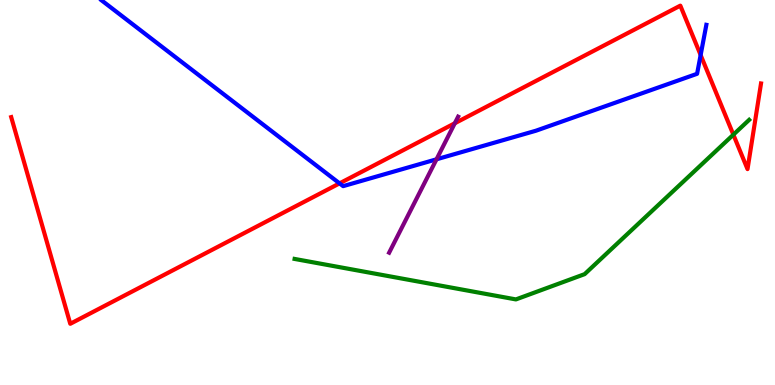[{'lines': ['blue', 'red'], 'intersections': [{'x': 4.38, 'y': 5.24}, {'x': 9.04, 'y': 8.57}]}, {'lines': ['green', 'red'], 'intersections': [{'x': 9.46, 'y': 6.5}]}, {'lines': ['purple', 'red'], 'intersections': [{'x': 5.87, 'y': 6.8}]}, {'lines': ['blue', 'green'], 'intersections': []}, {'lines': ['blue', 'purple'], 'intersections': [{'x': 5.63, 'y': 5.86}]}, {'lines': ['green', 'purple'], 'intersections': []}]